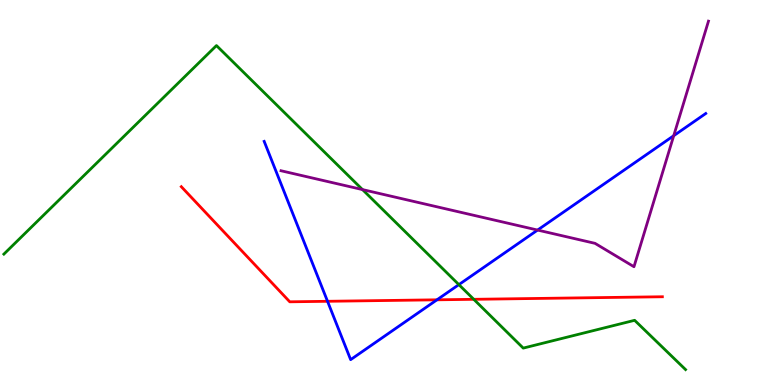[{'lines': ['blue', 'red'], 'intersections': [{'x': 4.23, 'y': 2.17}, {'x': 5.64, 'y': 2.21}]}, {'lines': ['green', 'red'], 'intersections': [{'x': 6.11, 'y': 2.23}]}, {'lines': ['purple', 'red'], 'intersections': []}, {'lines': ['blue', 'green'], 'intersections': [{'x': 5.92, 'y': 2.61}]}, {'lines': ['blue', 'purple'], 'intersections': [{'x': 6.94, 'y': 4.02}, {'x': 8.69, 'y': 6.48}]}, {'lines': ['green', 'purple'], 'intersections': [{'x': 4.68, 'y': 5.08}]}]